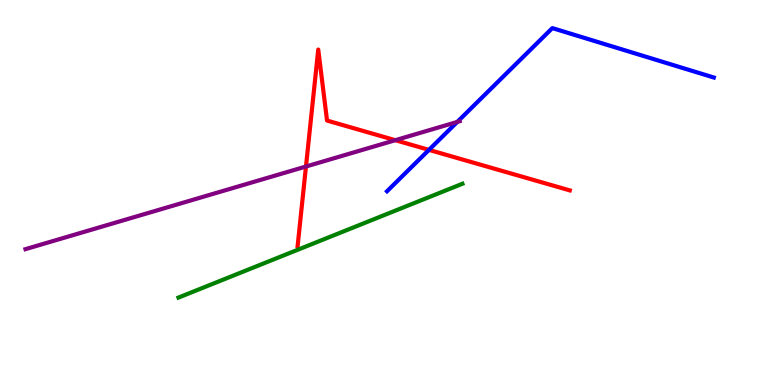[{'lines': ['blue', 'red'], 'intersections': [{'x': 5.53, 'y': 6.11}]}, {'lines': ['green', 'red'], 'intersections': []}, {'lines': ['purple', 'red'], 'intersections': [{'x': 3.95, 'y': 5.68}, {'x': 5.1, 'y': 6.36}]}, {'lines': ['blue', 'green'], 'intersections': []}, {'lines': ['blue', 'purple'], 'intersections': [{'x': 5.9, 'y': 6.83}]}, {'lines': ['green', 'purple'], 'intersections': []}]